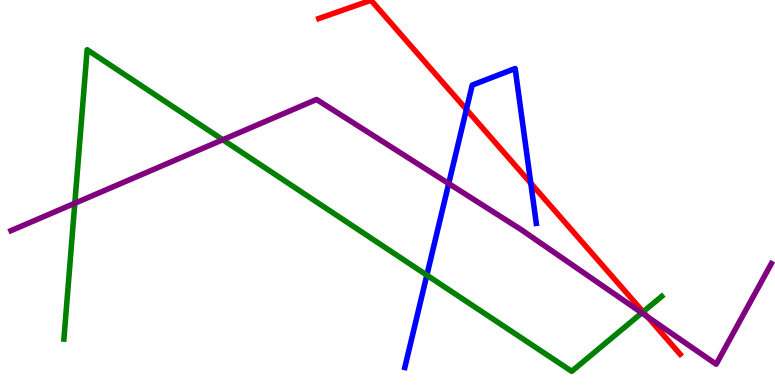[{'lines': ['blue', 'red'], 'intersections': [{'x': 6.02, 'y': 7.16}, {'x': 6.85, 'y': 5.24}]}, {'lines': ['green', 'red'], 'intersections': [{'x': 8.3, 'y': 1.9}]}, {'lines': ['purple', 'red'], 'intersections': [{'x': 8.35, 'y': 1.77}]}, {'lines': ['blue', 'green'], 'intersections': [{'x': 5.51, 'y': 2.85}]}, {'lines': ['blue', 'purple'], 'intersections': [{'x': 5.79, 'y': 5.23}]}, {'lines': ['green', 'purple'], 'intersections': [{'x': 0.965, 'y': 4.72}, {'x': 2.87, 'y': 6.37}, {'x': 8.28, 'y': 1.87}]}]